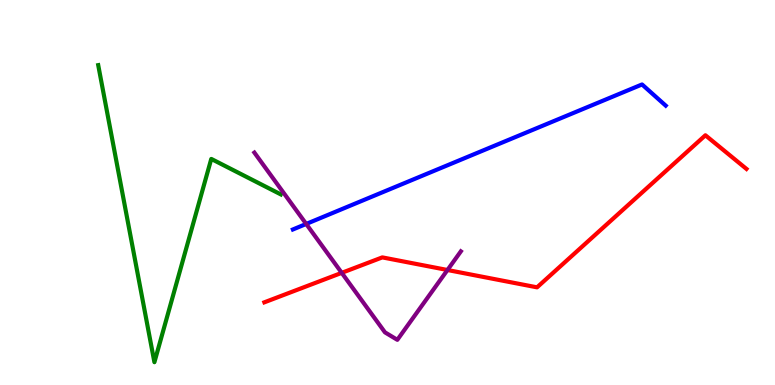[{'lines': ['blue', 'red'], 'intersections': []}, {'lines': ['green', 'red'], 'intersections': []}, {'lines': ['purple', 'red'], 'intersections': [{'x': 4.41, 'y': 2.91}, {'x': 5.77, 'y': 2.99}]}, {'lines': ['blue', 'green'], 'intersections': []}, {'lines': ['blue', 'purple'], 'intersections': [{'x': 3.95, 'y': 4.18}]}, {'lines': ['green', 'purple'], 'intersections': []}]